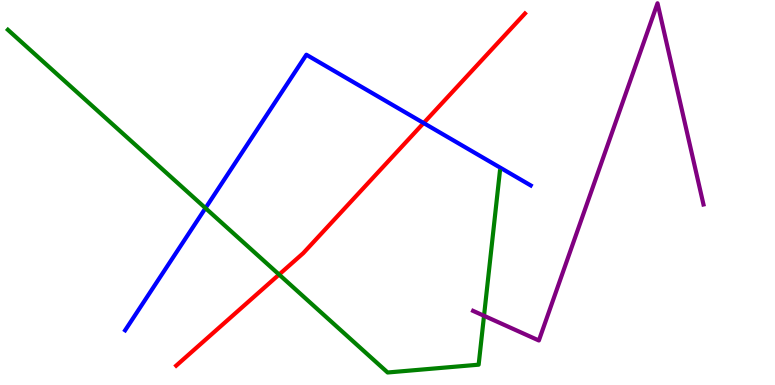[{'lines': ['blue', 'red'], 'intersections': [{'x': 5.47, 'y': 6.8}]}, {'lines': ['green', 'red'], 'intersections': [{'x': 3.6, 'y': 2.87}]}, {'lines': ['purple', 'red'], 'intersections': []}, {'lines': ['blue', 'green'], 'intersections': [{'x': 2.65, 'y': 4.59}]}, {'lines': ['blue', 'purple'], 'intersections': []}, {'lines': ['green', 'purple'], 'intersections': [{'x': 6.25, 'y': 1.8}]}]